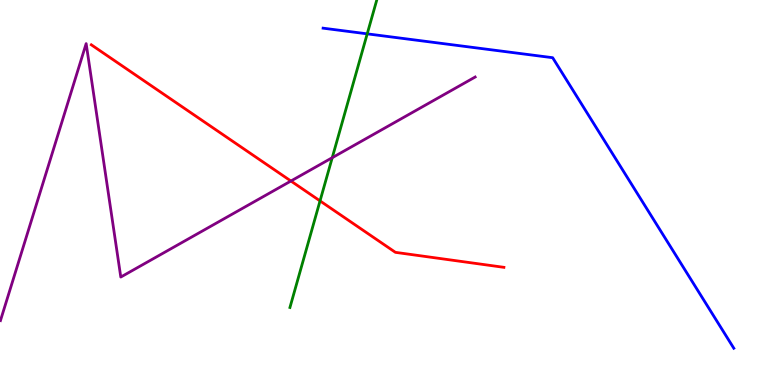[{'lines': ['blue', 'red'], 'intersections': []}, {'lines': ['green', 'red'], 'intersections': [{'x': 4.13, 'y': 4.78}]}, {'lines': ['purple', 'red'], 'intersections': [{'x': 3.75, 'y': 5.3}]}, {'lines': ['blue', 'green'], 'intersections': [{'x': 4.74, 'y': 9.12}]}, {'lines': ['blue', 'purple'], 'intersections': []}, {'lines': ['green', 'purple'], 'intersections': [{'x': 4.29, 'y': 5.9}]}]